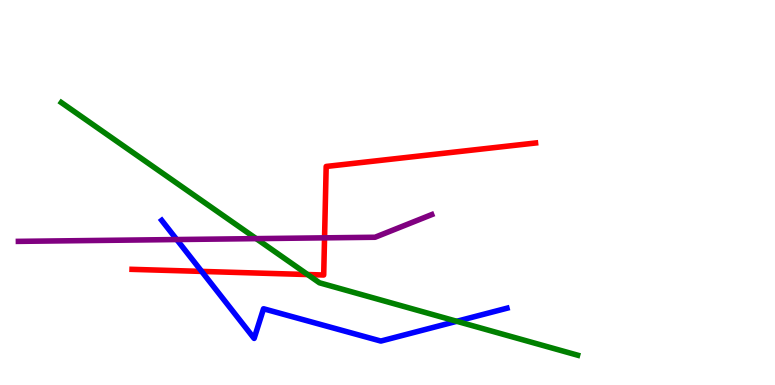[{'lines': ['blue', 'red'], 'intersections': [{'x': 2.6, 'y': 2.95}]}, {'lines': ['green', 'red'], 'intersections': [{'x': 3.97, 'y': 2.87}]}, {'lines': ['purple', 'red'], 'intersections': [{'x': 4.19, 'y': 3.82}]}, {'lines': ['blue', 'green'], 'intersections': [{'x': 5.89, 'y': 1.65}]}, {'lines': ['blue', 'purple'], 'intersections': [{'x': 2.28, 'y': 3.78}]}, {'lines': ['green', 'purple'], 'intersections': [{'x': 3.31, 'y': 3.8}]}]